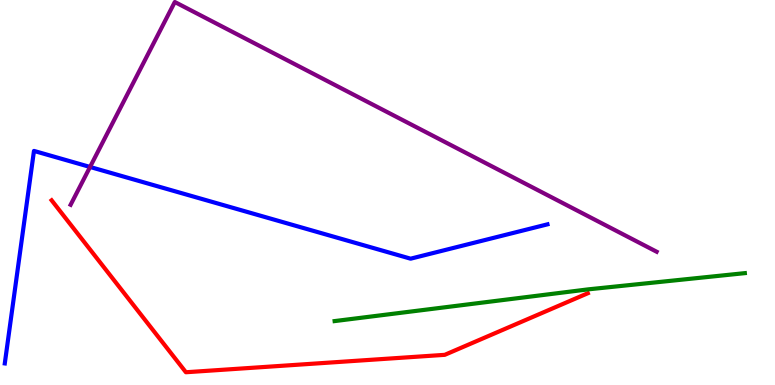[{'lines': ['blue', 'red'], 'intersections': []}, {'lines': ['green', 'red'], 'intersections': []}, {'lines': ['purple', 'red'], 'intersections': []}, {'lines': ['blue', 'green'], 'intersections': []}, {'lines': ['blue', 'purple'], 'intersections': [{'x': 1.16, 'y': 5.66}]}, {'lines': ['green', 'purple'], 'intersections': []}]